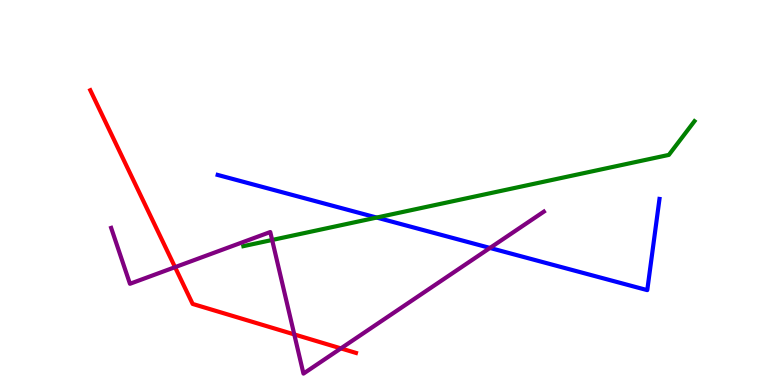[{'lines': ['blue', 'red'], 'intersections': []}, {'lines': ['green', 'red'], 'intersections': []}, {'lines': ['purple', 'red'], 'intersections': [{'x': 2.26, 'y': 3.06}, {'x': 3.8, 'y': 1.31}, {'x': 4.4, 'y': 0.951}]}, {'lines': ['blue', 'green'], 'intersections': [{'x': 4.86, 'y': 4.35}]}, {'lines': ['blue', 'purple'], 'intersections': [{'x': 6.32, 'y': 3.56}]}, {'lines': ['green', 'purple'], 'intersections': [{'x': 3.51, 'y': 3.77}]}]